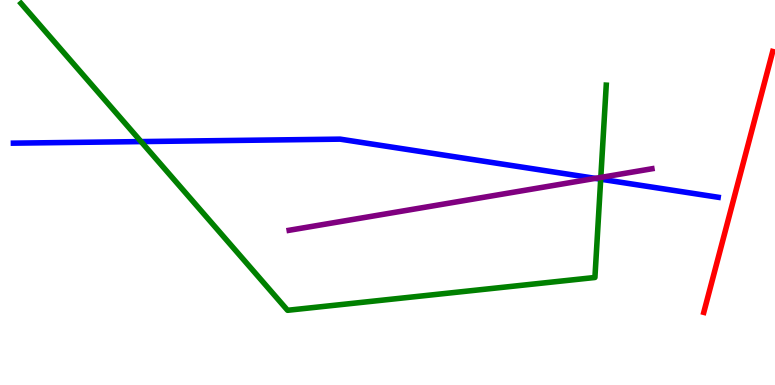[{'lines': ['blue', 'red'], 'intersections': []}, {'lines': ['green', 'red'], 'intersections': []}, {'lines': ['purple', 'red'], 'intersections': []}, {'lines': ['blue', 'green'], 'intersections': [{'x': 1.82, 'y': 6.32}, {'x': 7.75, 'y': 5.35}]}, {'lines': ['blue', 'purple'], 'intersections': [{'x': 7.68, 'y': 5.37}]}, {'lines': ['green', 'purple'], 'intersections': [{'x': 7.75, 'y': 5.39}]}]